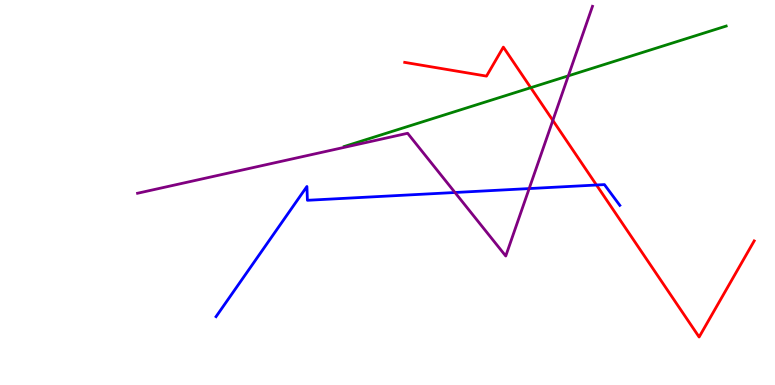[{'lines': ['blue', 'red'], 'intersections': [{'x': 7.7, 'y': 5.19}]}, {'lines': ['green', 'red'], 'intersections': [{'x': 6.85, 'y': 7.72}]}, {'lines': ['purple', 'red'], 'intersections': [{'x': 7.13, 'y': 6.87}]}, {'lines': ['blue', 'green'], 'intersections': []}, {'lines': ['blue', 'purple'], 'intersections': [{'x': 5.87, 'y': 5.0}, {'x': 6.83, 'y': 5.1}]}, {'lines': ['green', 'purple'], 'intersections': [{'x': 7.33, 'y': 8.03}]}]